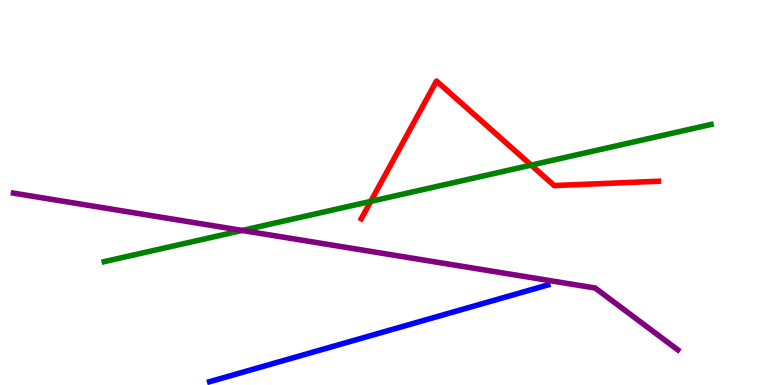[{'lines': ['blue', 'red'], 'intersections': []}, {'lines': ['green', 'red'], 'intersections': [{'x': 4.78, 'y': 4.77}, {'x': 6.85, 'y': 5.71}]}, {'lines': ['purple', 'red'], 'intersections': []}, {'lines': ['blue', 'green'], 'intersections': []}, {'lines': ['blue', 'purple'], 'intersections': []}, {'lines': ['green', 'purple'], 'intersections': [{'x': 3.13, 'y': 4.01}]}]